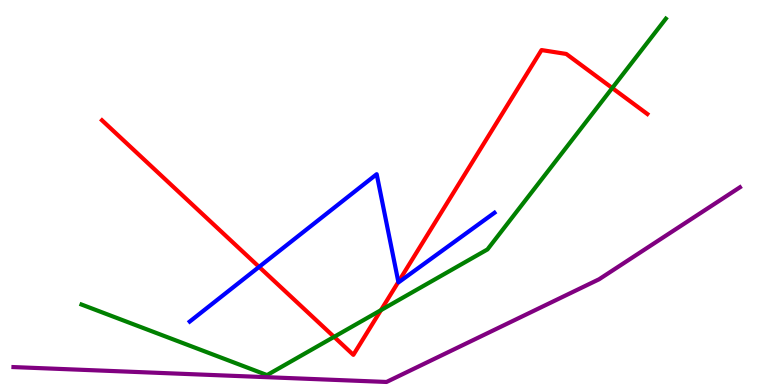[{'lines': ['blue', 'red'], 'intersections': [{'x': 3.34, 'y': 3.07}, {'x': 5.14, 'y': 2.68}]}, {'lines': ['green', 'red'], 'intersections': [{'x': 4.31, 'y': 1.25}, {'x': 4.92, 'y': 1.94}, {'x': 7.9, 'y': 7.71}]}, {'lines': ['purple', 'red'], 'intersections': []}, {'lines': ['blue', 'green'], 'intersections': []}, {'lines': ['blue', 'purple'], 'intersections': []}, {'lines': ['green', 'purple'], 'intersections': []}]